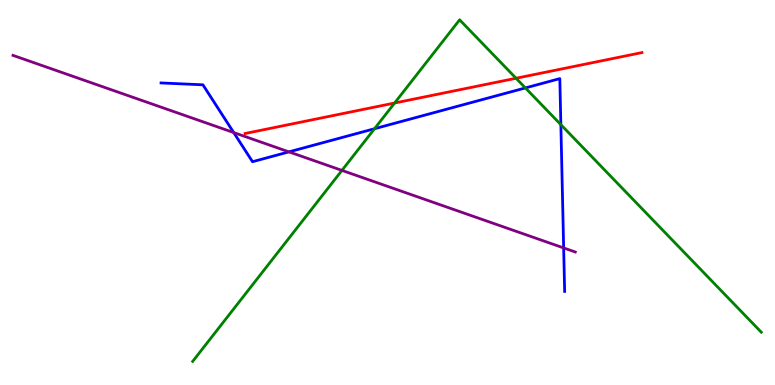[{'lines': ['blue', 'red'], 'intersections': []}, {'lines': ['green', 'red'], 'intersections': [{'x': 5.09, 'y': 7.32}, {'x': 6.66, 'y': 7.97}]}, {'lines': ['purple', 'red'], 'intersections': []}, {'lines': ['blue', 'green'], 'intersections': [{'x': 4.83, 'y': 6.66}, {'x': 6.78, 'y': 7.72}, {'x': 7.24, 'y': 6.76}]}, {'lines': ['blue', 'purple'], 'intersections': [{'x': 3.02, 'y': 6.56}, {'x': 3.73, 'y': 6.06}, {'x': 7.27, 'y': 3.56}]}, {'lines': ['green', 'purple'], 'intersections': [{'x': 4.41, 'y': 5.57}]}]